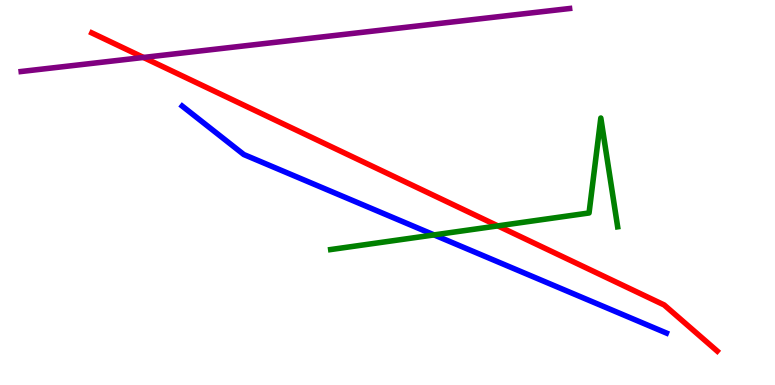[{'lines': ['blue', 'red'], 'intersections': []}, {'lines': ['green', 'red'], 'intersections': [{'x': 6.42, 'y': 4.13}]}, {'lines': ['purple', 'red'], 'intersections': [{'x': 1.85, 'y': 8.51}]}, {'lines': ['blue', 'green'], 'intersections': [{'x': 5.6, 'y': 3.9}]}, {'lines': ['blue', 'purple'], 'intersections': []}, {'lines': ['green', 'purple'], 'intersections': []}]